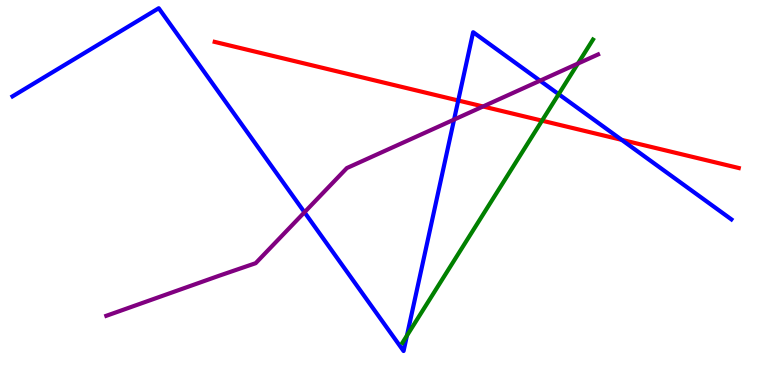[{'lines': ['blue', 'red'], 'intersections': [{'x': 5.91, 'y': 7.39}, {'x': 8.02, 'y': 6.37}]}, {'lines': ['green', 'red'], 'intersections': [{'x': 6.99, 'y': 6.87}]}, {'lines': ['purple', 'red'], 'intersections': [{'x': 6.23, 'y': 7.23}]}, {'lines': ['blue', 'green'], 'intersections': [{'x': 5.25, 'y': 1.28}, {'x': 7.21, 'y': 7.55}]}, {'lines': ['blue', 'purple'], 'intersections': [{'x': 3.93, 'y': 4.49}, {'x': 5.86, 'y': 6.89}, {'x': 6.97, 'y': 7.9}]}, {'lines': ['green', 'purple'], 'intersections': [{'x': 7.46, 'y': 8.35}]}]